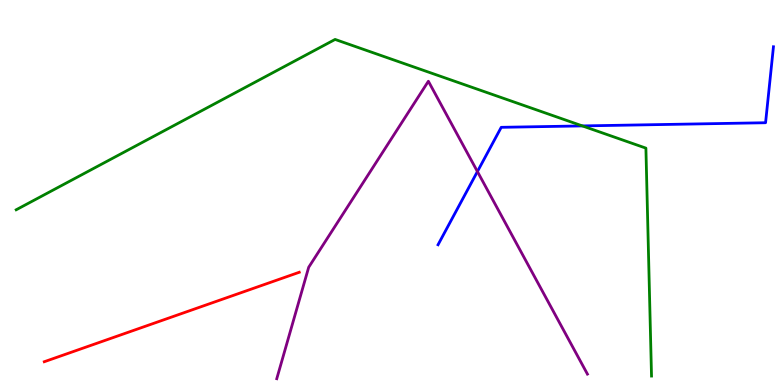[{'lines': ['blue', 'red'], 'intersections': []}, {'lines': ['green', 'red'], 'intersections': []}, {'lines': ['purple', 'red'], 'intersections': []}, {'lines': ['blue', 'green'], 'intersections': [{'x': 7.51, 'y': 6.73}]}, {'lines': ['blue', 'purple'], 'intersections': [{'x': 6.16, 'y': 5.54}]}, {'lines': ['green', 'purple'], 'intersections': []}]